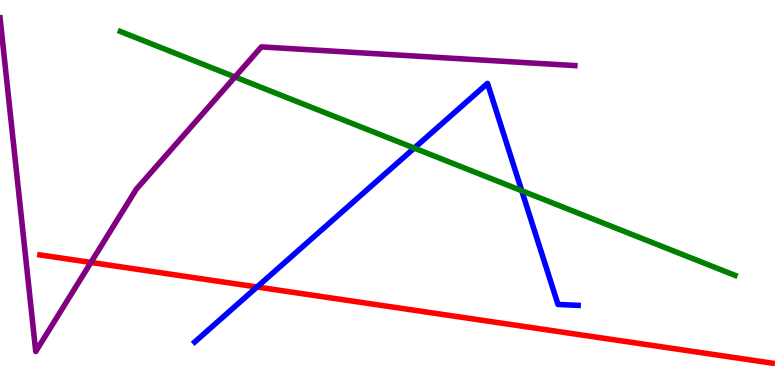[{'lines': ['blue', 'red'], 'intersections': [{'x': 3.32, 'y': 2.55}]}, {'lines': ['green', 'red'], 'intersections': []}, {'lines': ['purple', 'red'], 'intersections': [{'x': 1.17, 'y': 3.18}]}, {'lines': ['blue', 'green'], 'intersections': [{'x': 5.35, 'y': 6.15}, {'x': 6.73, 'y': 5.05}]}, {'lines': ['blue', 'purple'], 'intersections': []}, {'lines': ['green', 'purple'], 'intersections': [{'x': 3.03, 'y': 8.0}]}]